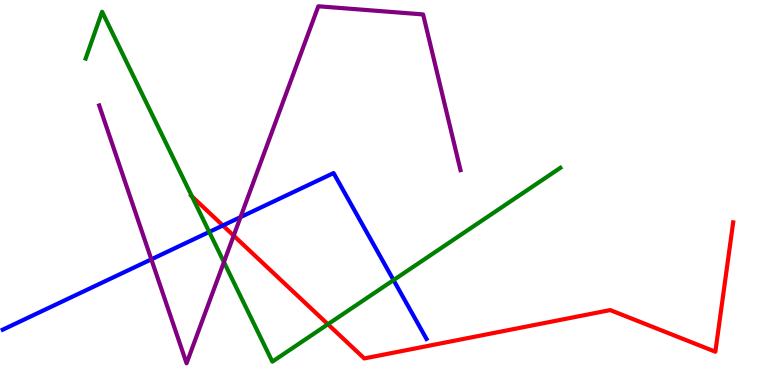[{'lines': ['blue', 'red'], 'intersections': [{'x': 2.88, 'y': 4.14}]}, {'lines': ['green', 'red'], 'intersections': [{'x': 2.48, 'y': 4.9}, {'x': 4.23, 'y': 1.58}]}, {'lines': ['purple', 'red'], 'intersections': [{'x': 3.02, 'y': 3.88}]}, {'lines': ['blue', 'green'], 'intersections': [{'x': 2.7, 'y': 3.98}, {'x': 5.08, 'y': 2.72}]}, {'lines': ['blue', 'purple'], 'intersections': [{'x': 1.95, 'y': 3.26}, {'x': 3.1, 'y': 4.36}]}, {'lines': ['green', 'purple'], 'intersections': [{'x': 2.89, 'y': 3.19}]}]